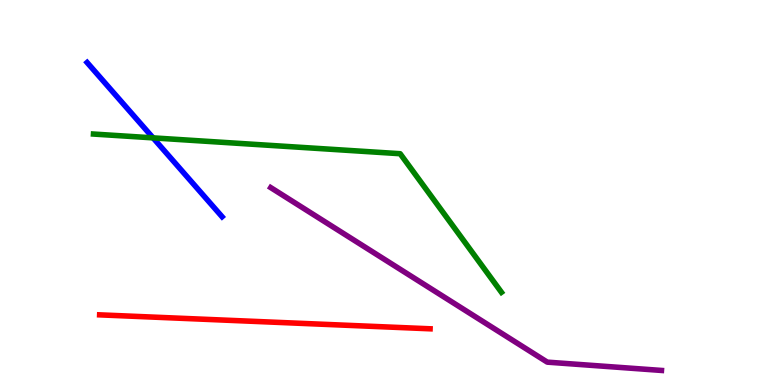[{'lines': ['blue', 'red'], 'intersections': []}, {'lines': ['green', 'red'], 'intersections': []}, {'lines': ['purple', 'red'], 'intersections': []}, {'lines': ['blue', 'green'], 'intersections': [{'x': 1.98, 'y': 6.42}]}, {'lines': ['blue', 'purple'], 'intersections': []}, {'lines': ['green', 'purple'], 'intersections': []}]